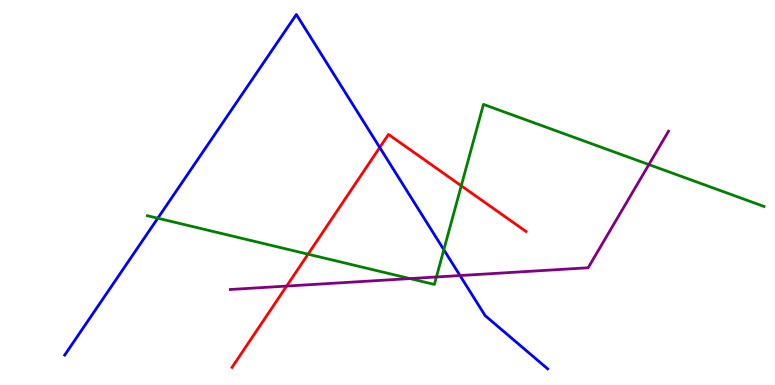[{'lines': ['blue', 'red'], 'intersections': [{'x': 4.9, 'y': 6.17}]}, {'lines': ['green', 'red'], 'intersections': [{'x': 3.97, 'y': 3.4}, {'x': 5.95, 'y': 5.17}]}, {'lines': ['purple', 'red'], 'intersections': [{'x': 3.7, 'y': 2.57}]}, {'lines': ['blue', 'green'], 'intersections': [{'x': 2.04, 'y': 4.33}, {'x': 5.73, 'y': 3.51}]}, {'lines': ['blue', 'purple'], 'intersections': [{'x': 5.94, 'y': 2.84}]}, {'lines': ['green', 'purple'], 'intersections': [{'x': 5.29, 'y': 2.76}, {'x': 5.63, 'y': 2.81}, {'x': 8.37, 'y': 5.73}]}]